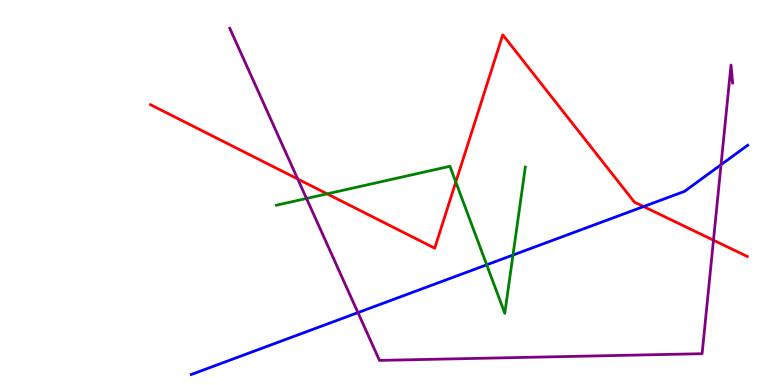[{'lines': ['blue', 'red'], 'intersections': [{'x': 8.3, 'y': 4.63}]}, {'lines': ['green', 'red'], 'intersections': [{'x': 4.22, 'y': 4.97}, {'x': 5.88, 'y': 5.27}]}, {'lines': ['purple', 'red'], 'intersections': [{'x': 3.84, 'y': 5.35}, {'x': 9.21, 'y': 3.76}]}, {'lines': ['blue', 'green'], 'intersections': [{'x': 6.28, 'y': 3.12}, {'x': 6.62, 'y': 3.38}]}, {'lines': ['blue', 'purple'], 'intersections': [{'x': 4.62, 'y': 1.88}, {'x': 9.3, 'y': 5.72}]}, {'lines': ['green', 'purple'], 'intersections': [{'x': 3.95, 'y': 4.84}]}]